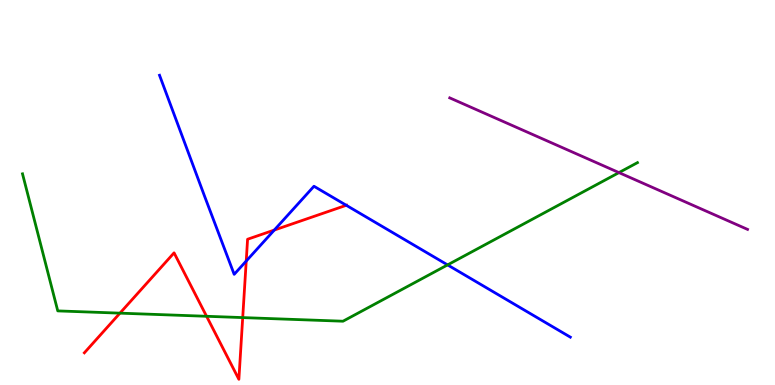[{'lines': ['blue', 'red'], 'intersections': [{'x': 3.18, 'y': 3.22}, {'x': 3.54, 'y': 4.02}, {'x': 4.47, 'y': 4.67}]}, {'lines': ['green', 'red'], 'intersections': [{'x': 1.55, 'y': 1.87}, {'x': 2.67, 'y': 1.78}, {'x': 3.13, 'y': 1.75}]}, {'lines': ['purple', 'red'], 'intersections': []}, {'lines': ['blue', 'green'], 'intersections': [{'x': 5.78, 'y': 3.12}]}, {'lines': ['blue', 'purple'], 'intersections': []}, {'lines': ['green', 'purple'], 'intersections': [{'x': 7.99, 'y': 5.52}]}]